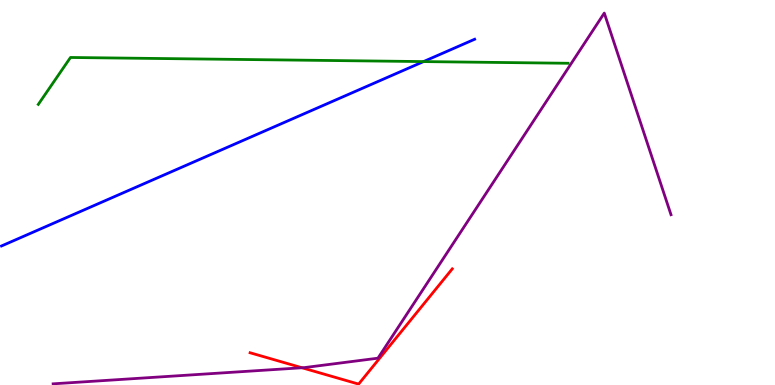[{'lines': ['blue', 'red'], 'intersections': []}, {'lines': ['green', 'red'], 'intersections': []}, {'lines': ['purple', 'red'], 'intersections': [{'x': 3.9, 'y': 0.448}]}, {'lines': ['blue', 'green'], 'intersections': [{'x': 5.46, 'y': 8.4}]}, {'lines': ['blue', 'purple'], 'intersections': []}, {'lines': ['green', 'purple'], 'intersections': []}]